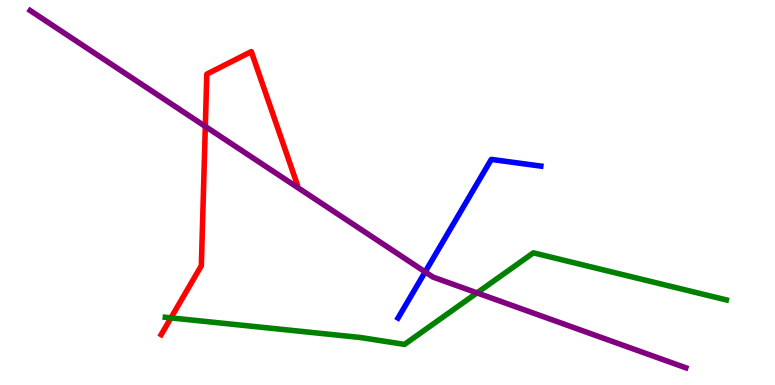[{'lines': ['blue', 'red'], 'intersections': []}, {'lines': ['green', 'red'], 'intersections': [{'x': 2.21, 'y': 1.74}]}, {'lines': ['purple', 'red'], 'intersections': [{'x': 2.65, 'y': 6.72}]}, {'lines': ['blue', 'green'], 'intersections': []}, {'lines': ['blue', 'purple'], 'intersections': [{'x': 5.49, 'y': 2.94}]}, {'lines': ['green', 'purple'], 'intersections': [{'x': 6.16, 'y': 2.39}]}]